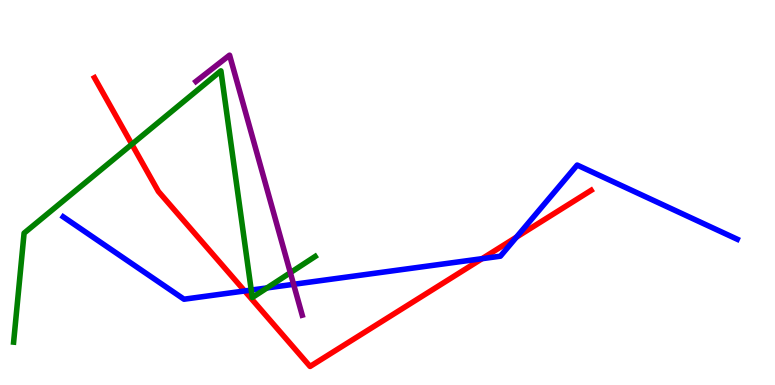[{'lines': ['blue', 'red'], 'intersections': [{'x': 3.16, 'y': 2.44}, {'x': 6.22, 'y': 3.28}, {'x': 6.66, 'y': 3.84}]}, {'lines': ['green', 'red'], 'intersections': [{'x': 1.7, 'y': 6.25}]}, {'lines': ['purple', 'red'], 'intersections': []}, {'lines': ['blue', 'green'], 'intersections': [{'x': 3.24, 'y': 2.47}, {'x': 3.45, 'y': 2.52}]}, {'lines': ['blue', 'purple'], 'intersections': [{'x': 3.79, 'y': 2.62}]}, {'lines': ['green', 'purple'], 'intersections': [{'x': 3.75, 'y': 2.92}]}]